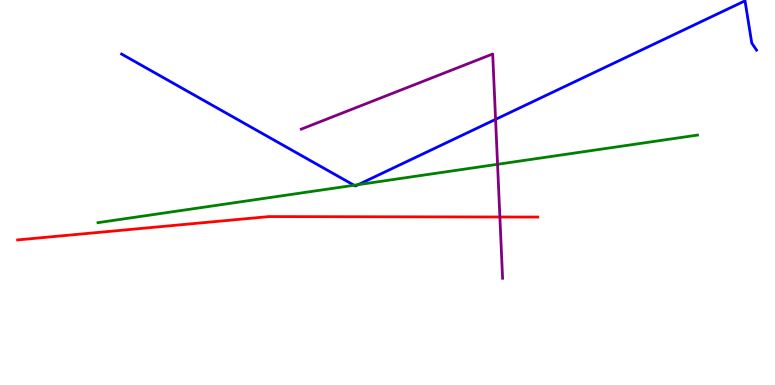[{'lines': ['blue', 'red'], 'intersections': []}, {'lines': ['green', 'red'], 'intersections': []}, {'lines': ['purple', 'red'], 'intersections': [{'x': 6.45, 'y': 4.36}]}, {'lines': ['blue', 'green'], 'intersections': [{'x': 4.57, 'y': 5.19}, {'x': 4.62, 'y': 5.2}]}, {'lines': ['blue', 'purple'], 'intersections': [{'x': 6.39, 'y': 6.9}]}, {'lines': ['green', 'purple'], 'intersections': [{'x': 6.42, 'y': 5.73}]}]